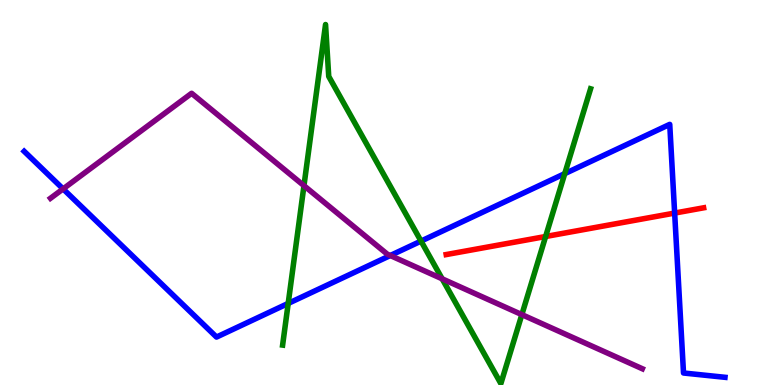[{'lines': ['blue', 'red'], 'intersections': [{'x': 8.71, 'y': 4.47}]}, {'lines': ['green', 'red'], 'intersections': [{'x': 7.04, 'y': 3.86}]}, {'lines': ['purple', 'red'], 'intersections': []}, {'lines': ['blue', 'green'], 'intersections': [{'x': 3.72, 'y': 2.12}, {'x': 5.43, 'y': 3.74}, {'x': 7.29, 'y': 5.49}]}, {'lines': ['blue', 'purple'], 'intersections': [{'x': 0.814, 'y': 5.09}, {'x': 5.04, 'y': 3.36}]}, {'lines': ['green', 'purple'], 'intersections': [{'x': 3.92, 'y': 5.18}, {'x': 5.71, 'y': 2.76}, {'x': 6.73, 'y': 1.83}]}]